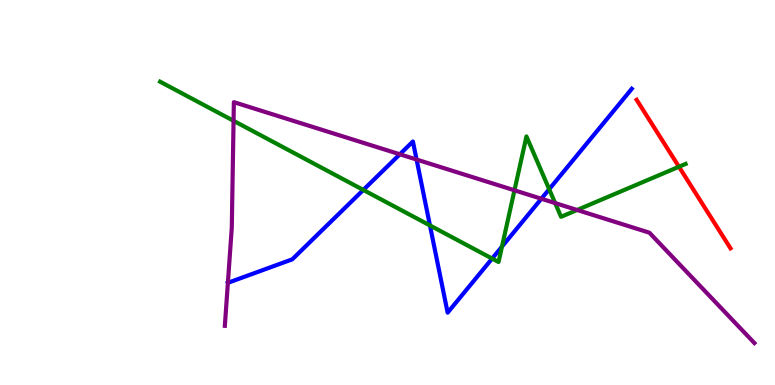[{'lines': ['blue', 'red'], 'intersections': []}, {'lines': ['green', 'red'], 'intersections': [{'x': 8.76, 'y': 5.67}]}, {'lines': ['purple', 'red'], 'intersections': []}, {'lines': ['blue', 'green'], 'intersections': [{'x': 4.69, 'y': 5.07}, {'x': 5.55, 'y': 4.14}, {'x': 6.35, 'y': 3.28}, {'x': 6.48, 'y': 3.59}, {'x': 7.09, 'y': 5.09}]}, {'lines': ['blue', 'purple'], 'intersections': [{'x': 2.94, 'y': 2.65}, {'x': 5.16, 'y': 5.99}, {'x': 5.38, 'y': 5.86}, {'x': 6.99, 'y': 4.84}]}, {'lines': ['green', 'purple'], 'intersections': [{'x': 3.01, 'y': 6.86}, {'x': 6.64, 'y': 5.06}, {'x': 7.16, 'y': 4.73}, {'x': 7.45, 'y': 4.55}]}]